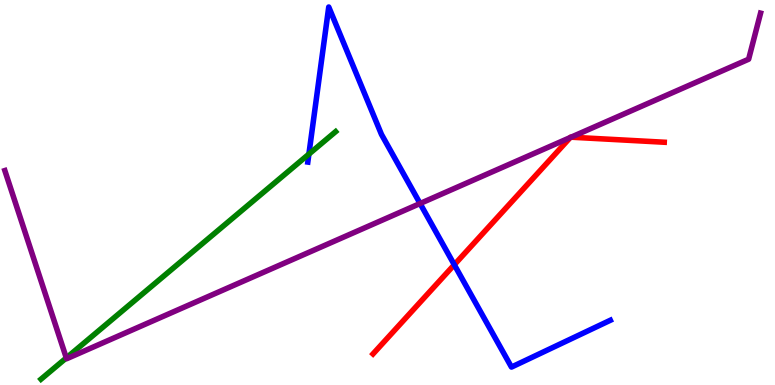[{'lines': ['blue', 'red'], 'intersections': [{'x': 5.86, 'y': 3.12}]}, {'lines': ['green', 'red'], 'intersections': []}, {'lines': ['purple', 'red'], 'intersections': [{'x': 7.36, 'y': 6.43}, {'x': 7.37, 'y': 6.44}]}, {'lines': ['blue', 'green'], 'intersections': [{'x': 3.99, 'y': 6.0}]}, {'lines': ['blue', 'purple'], 'intersections': [{'x': 5.42, 'y': 4.71}]}, {'lines': ['green', 'purple'], 'intersections': [{'x': 0.856, 'y': 0.703}]}]